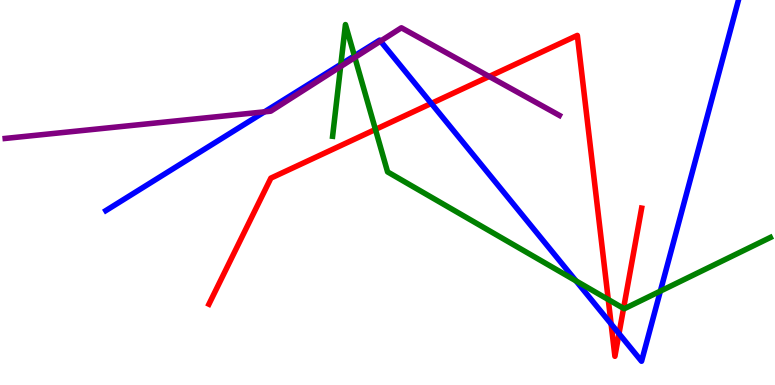[{'lines': ['blue', 'red'], 'intersections': [{'x': 5.57, 'y': 7.31}, {'x': 7.89, 'y': 1.59}, {'x': 7.99, 'y': 1.33}]}, {'lines': ['green', 'red'], 'intersections': [{'x': 4.84, 'y': 6.64}, {'x': 7.85, 'y': 2.22}, {'x': 8.05, 'y': 1.99}]}, {'lines': ['purple', 'red'], 'intersections': [{'x': 6.31, 'y': 8.01}]}, {'lines': ['blue', 'green'], 'intersections': [{'x': 4.4, 'y': 8.33}, {'x': 4.57, 'y': 8.55}, {'x': 7.43, 'y': 2.7}, {'x': 8.52, 'y': 2.44}]}, {'lines': ['blue', 'purple'], 'intersections': [{'x': 3.41, 'y': 7.1}, {'x': 4.91, 'y': 8.93}]}, {'lines': ['green', 'purple'], 'intersections': [{'x': 4.39, 'y': 8.27}, {'x': 4.58, 'y': 8.51}]}]